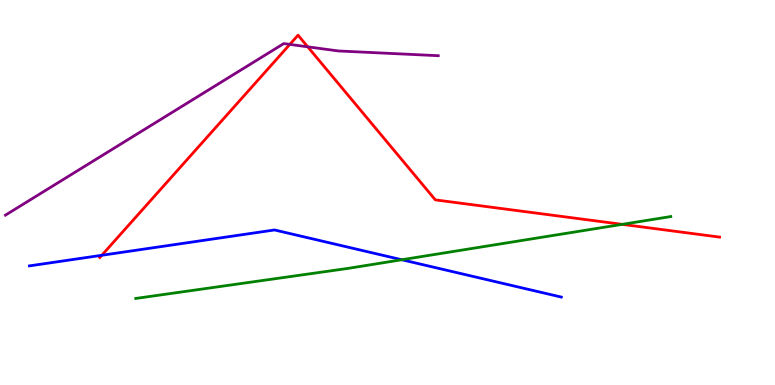[{'lines': ['blue', 'red'], 'intersections': [{'x': 1.31, 'y': 3.37}]}, {'lines': ['green', 'red'], 'intersections': [{'x': 8.03, 'y': 4.17}]}, {'lines': ['purple', 'red'], 'intersections': [{'x': 3.74, 'y': 8.85}, {'x': 3.97, 'y': 8.78}]}, {'lines': ['blue', 'green'], 'intersections': [{'x': 5.18, 'y': 3.25}]}, {'lines': ['blue', 'purple'], 'intersections': []}, {'lines': ['green', 'purple'], 'intersections': []}]